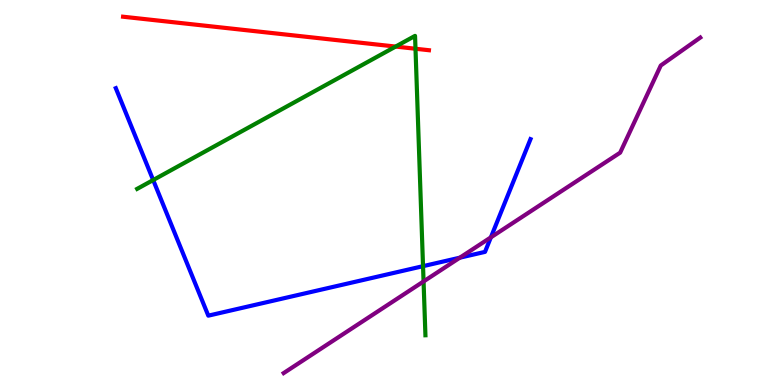[{'lines': ['blue', 'red'], 'intersections': []}, {'lines': ['green', 'red'], 'intersections': [{'x': 5.1, 'y': 8.79}, {'x': 5.36, 'y': 8.73}]}, {'lines': ['purple', 'red'], 'intersections': []}, {'lines': ['blue', 'green'], 'intersections': [{'x': 1.98, 'y': 5.32}, {'x': 5.46, 'y': 3.09}]}, {'lines': ['blue', 'purple'], 'intersections': [{'x': 5.93, 'y': 3.31}, {'x': 6.33, 'y': 3.83}]}, {'lines': ['green', 'purple'], 'intersections': [{'x': 5.47, 'y': 2.69}]}]